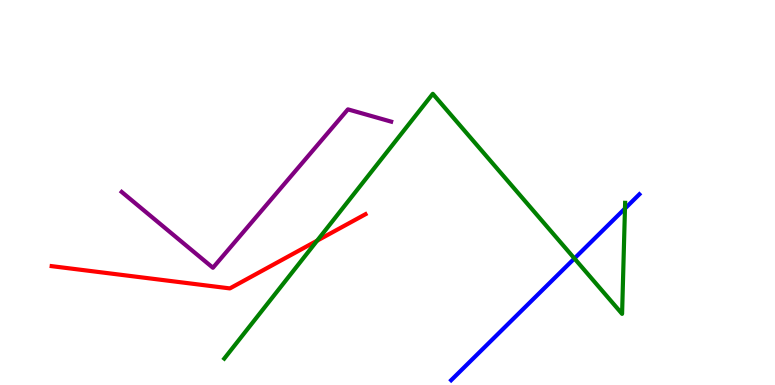[{'lines': ['blue', 'red'], 'intersections': []}, {'lines': ['green', 'red'], 'intersections': [{'x': 4.09, 'y': 3.75}]}, {'lines': ['purple', 'red'], 'intersections': []}, {'lines': ['blue', 'green'], 'intersections': [{'x': 7.41, 'y': 3.29}, {'x': 8.06, 'y': 4.58}]}, {'lines': ['blue', 'purple'], 'intersections': []}, {'lines': ['green', 'purple'], 'intersections': []}]